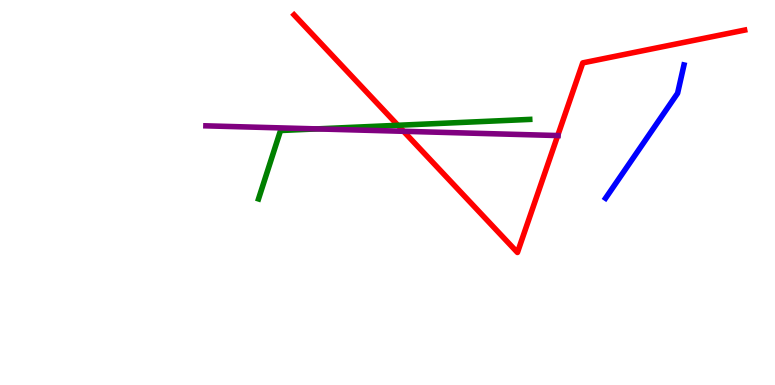[{'lines': ['blue', 'red'], 'intersections': []}, {'lines': ['green', 'red'], 'intersections': [{'x': 5.13, 'y': 6.75}]}, {'lines': ['purple', 'red'], 'intersections': [{'x': 5.21, 'y': 6.59}, {'x': 7.2, 'y': 6.48}]}, {'lines': ['blue', 'green'], 'intersections': []}, {'lines': ['blue', 'purple'], 'intersections': []}, {'lines': ['green', 'purple'], 'intersections': [{'x': 4.09, 'y': 6.65}]}]